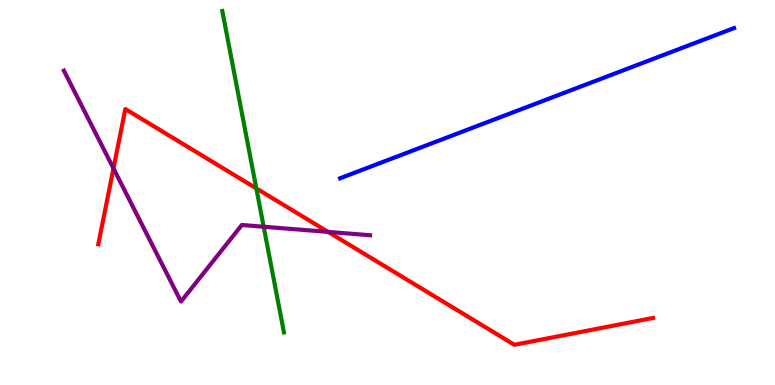[{'lines': ['blue', 'red'], 'intersections': []}, {'lines': ['green', 'red'], 'intersections': [{'x': 3.31, 'y': 5.11}]}, {'lines': ['purple', 'red'], 'intersections': [{'x': 1.46, 'y': 5.63}, {'x': 4.23, 'y': 3.98}]}, {'lines': ['blue', 'green'], 'intersections': []}, {'lines': ['blue', 'purple'], 'intersections': []}, {'lines': ['green', 'purple'], 'intersections': [{'x': 3.4, 'y': 4.11}]}]